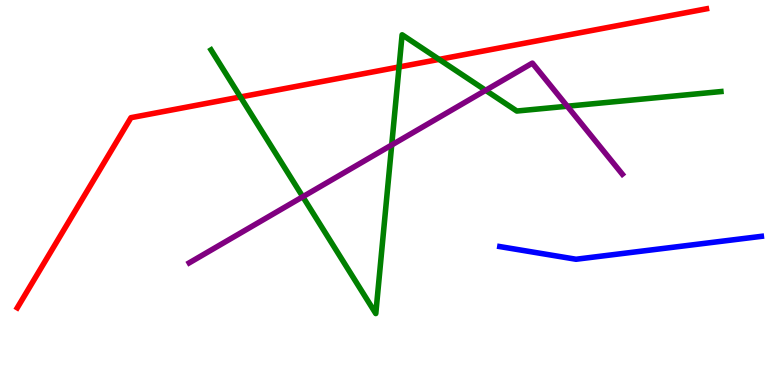[{'lines': ['blue', 'red'], 'intersections': []}, {'lines': ['green', 'red'], 'intersections': [{'x': 3.1, 'y': 7.48}, {'x': 5.15, 'y': 8.26}, {'x': 5.67, 'y': 8.46}]}, {'lines': ['purple', 'red'], 'intersections': []}, {'lines': ['blue', 'green'], 'intersections': []}, {'lines': ['blue', 'purple'], 'intersections': []}, {'lines': ['green', 'purple'], 'intersections': [{'x': 3.91, 'y': 4.89}, {'x': 5.05, 'y': 6.23}, {'x': 6.27, 'y': 7.65}, {'x': 7.32, 'y': 7.24}]}]